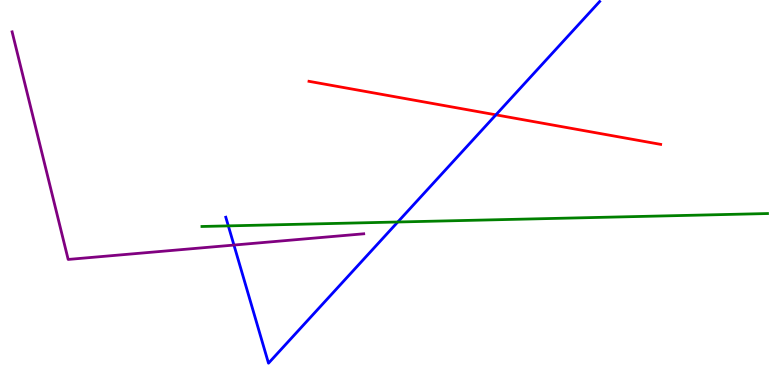[{'lines': ['blue', 'red'], 'intersections': [{'x': 6.4, 'y': 7.02}]}, {'lines': ['green', 'red'], 'intersections': []}, {'lines': ['purple', 'red'], 'intersections': []}, {'lines': ['blue', 'green'], 'intersections': [{'x': 2.95, 'y': 4.13}, {'x': 5.13, 'y': 4.23}]}, {'lines': ['blue', 'purple'], 'intersections': [{'x': 3.02, 'y': 3.63}]}, {'lines': ['green', 'purple'], 'intersections': []}]